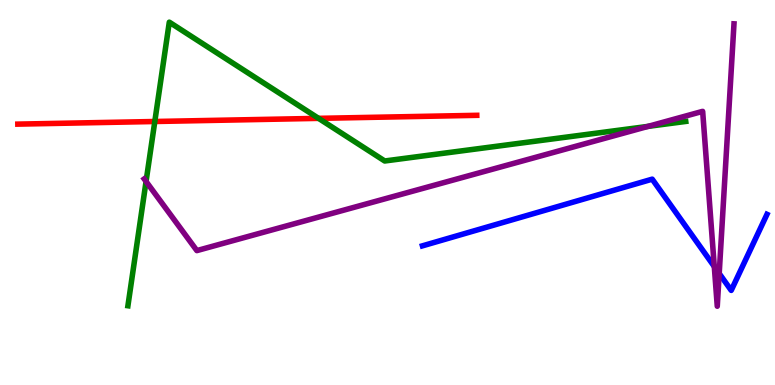[{'lines': ['blue', 'red'], 'intersections': []}, {'lines': ['green', 'red'], 'intersections': [{'x': 2.0, 'y': 6.84}, {'x': 4.11, 'y': 6.93}]}, {'lines': ['purple', 'red'], 'intersections': []}, {'lines': ['blue', 'green'], 'intersections': []}, {'lines': ['blue', 'purple'], 'intersections': [{'x': 9.22, 'y': 3.08}, {'x': 9.28, 'y': 2.9}]}, {'lines': ['green', 'purple'], 'intersections': [{'x': 1.88, 'y': 5.29}, {'x': 8.36, 'y': 6.72}]}]